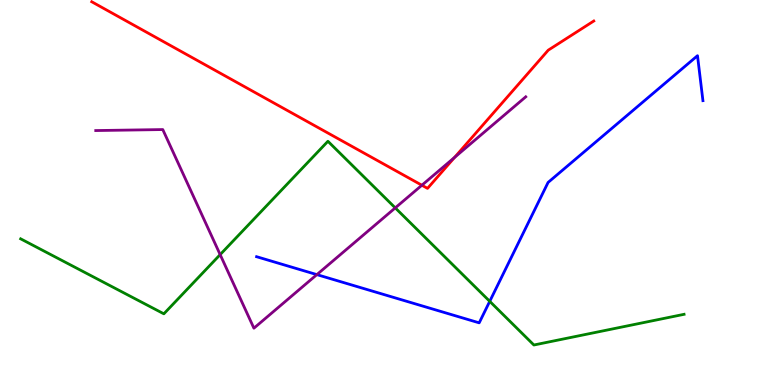[{'lines': ['blue', 'red'], 'intersections': []}, {'lines': ['green', 'red'], 'intersections': []}, {'lines': ['purple', 'red'], 'intersections': [{'x': 5.44, 'y': 5.19}, {'x': 5.87, 'y': 5.91}]}, {'lines': ['blue', 'green'], 'intersections': [{'x': 6.32, 'y': 2.17}]}, {'lines': ['blue', 'purple'], 'intersections': [{'x': 4.09, 'y': 2.87}]}, {'lines': ['green', 'purple'], 'intersections': [{'x': 2.84, 'y': 3.39}, {'x': 5.1, 'y': 4.6}]}]